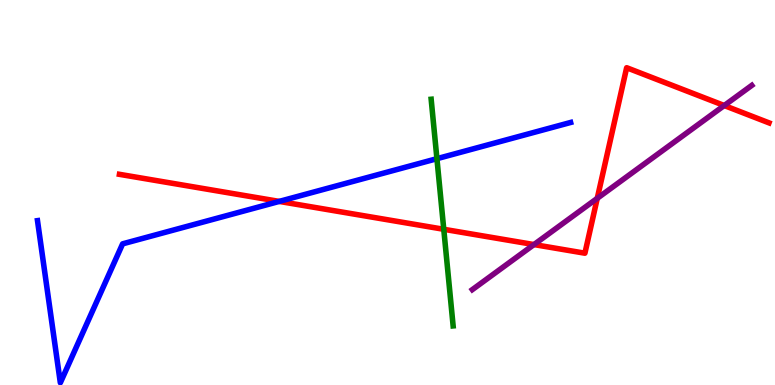[{'lines': ['blue', 'red'], 'intersections': [{'x': 3.6, 'y': 4.77}]}, {'lines': ['green', 'red'], 'intersections': [{'x': 5.73, 'y': 4.04}]}, {'lines': ['purple', 'red'], 'intersections': [{'x': 6.89, 'y': 3.65}, {'x': 7.71, 'y': 4.85}, {'x': 9.35, 'y': 7.26}]}, {'lines': ['blue', 'green'], 'intersections': [{'x': 5.64, 'y': 5.88}]}, {'lines': ['blue', 'purple'], 'intersections': []}, {'lines': ['green', 'purple'], 'intersections': []}]